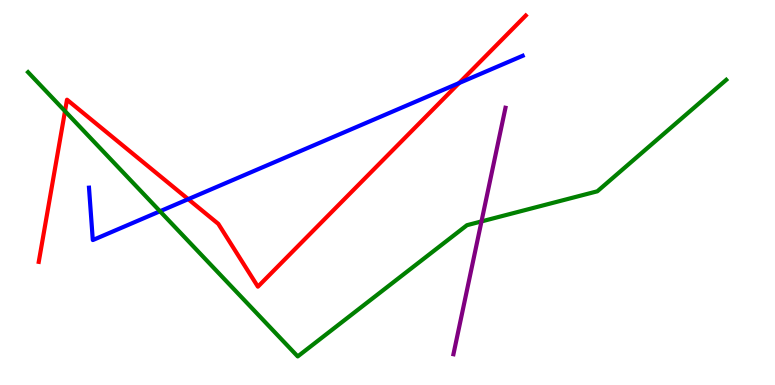[{'lines': ['blue', 'red'], 'intersections': [{'x': 2.43, 'y': 4.83}, {'x': 5.92, 'y': 7.84}]}, {'lines': ['green', 'red'], 'intersections': [{'x': 0.839, 'y': 7.11}]}, {'lines': ['purple', 'red'], 'intersections': []}, {'lines': ['blue', 'green'], 'intersections': [{'x': 2.06, 'y': 4.51}]}, {'lines': ['blue', 'purple'], 'intersections': []}, {'lines': ['green', 'purple'], 'intersections': [{'x': 6.21, 'y': 4.25}]}]